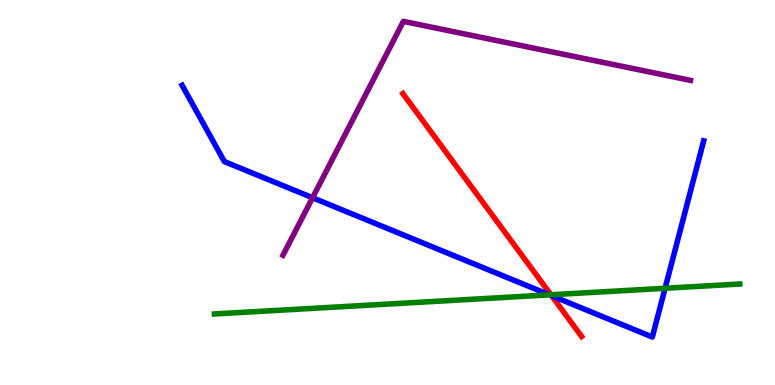[{'lines': ['blue', 'red'], 'intersections': [{'x': 7.12, 'y': 2.32}]}, {'lines': ['green', 'red'], 'intersections': [{'x': 7.11, 'y': 2.34}]}, {'lines': ['purple', 'red'], 'intersections': []}, {'lines': ['blue', 'green'], 'intersections': [{'x': 7.09, 'y': 2.34}, {'x': 8.58, 'y': 2.51}]}, {'lines': ['blue', 'purple'], 'intersections': [{'x': 4.03, 'y': 4.86}]}, {'lines': ['green', 'purple'], 'intersections': []}]